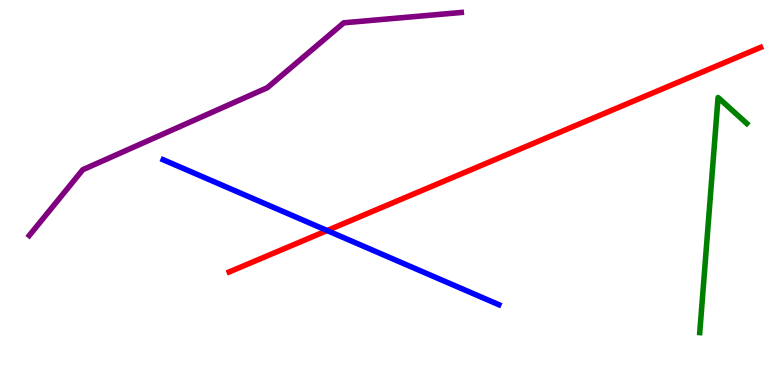[{'lines': ['blue', 'red'], 'intersections': [{'x': 4.22, 'y': 4.01}]}, {'lines': ['green', 'red'], 'intersections': []}, {'lines': ['purple', 'red'], 'intersections': []}, {'lines': ['blue', 'green'], 'intersections': []}, {'lines': ['blue', 'purple'], 'intersections': []}, {'lines': ['green', 'purple'], 'intersections': []}]